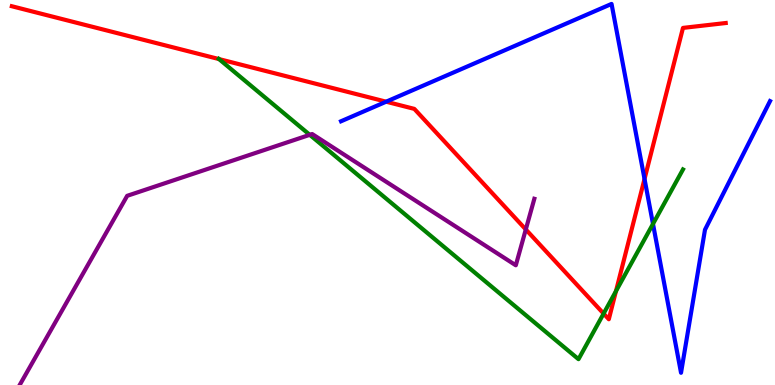[{'lines': ['blue', 'red'], 'intersections': [{'x': 4.98, 'y': 7.36}, {'x': 8.32, 'y': 5.35}]}, {'lines': ['green', 'red'], 'intersections': [{'x': 2.83, 'y': 8.47}, {'x': 7.79, 'y': 1.85}, {'x': 7.95, 'y': 2.44}]}, {'lines': ['purple', 'red'], 'intersections': [{'x': 6.78, 'y': 4.04}]}, {'lines': ['blue', 'green'], 'intersections': [{'x': 8.43, 'y': 4.18}]}, {'lines': ['blue', 'purple'], 'intersections': []}, {'lines': ['green', 'purple'], 'intersections': [{'x': 4.0, 'y': 6.5}]}]